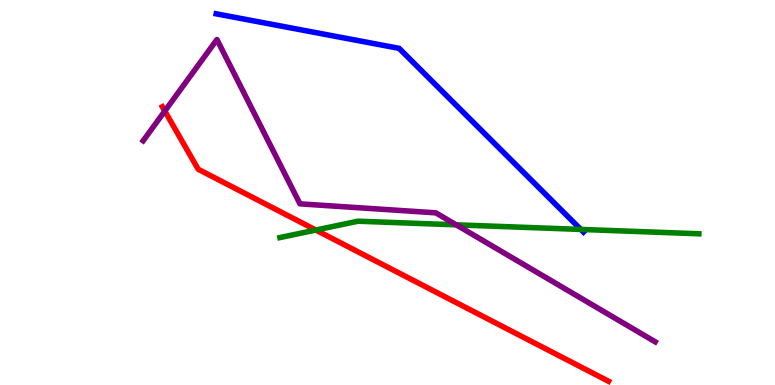[{'lines': ['blue', 'red'], 'intersections': []}, {'lines': ['green', 'red'], 'intersections': [{'x': 4.08, 'y': 4.02}]}, {'lines': ['purple', 'red'], 'intersections': [{'x': 2.13, 'y': 7.12}]}, {'lines': ['blue', 'green'], 'intersections': [{'x': 7.49, 'y': 4.04}]}, {'lines': ['blue', 'purple'], 'intersections': []}, {'lines': ['green', 'purple'], 'intersections': [{'x': 5.89, 'y': 4.16}]}]